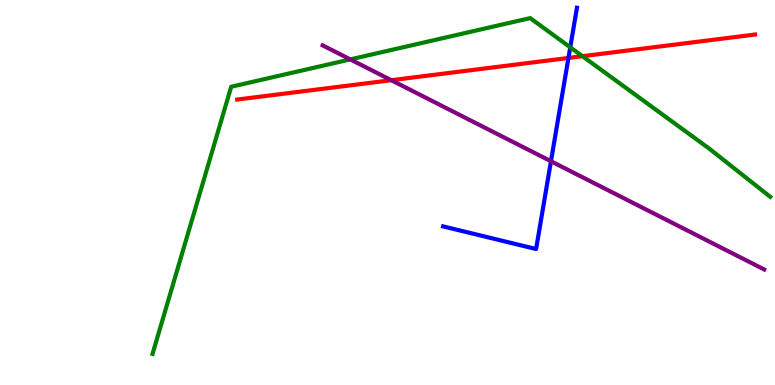[{'lines': ['blue', 'red'], 'intersections': [{'x': 7.33, 'y': 8.49}]}, {'lines': ['green', 'red'], 'intersections': [{'x': 7.52, 'y': 8.54}]}, {'lines': ['purple', 'red'], 'intersections': [{'x': 5.05, 'y': 7.92}]}, {'lines': ['blue', 'green'], 'intersections': [{'x': 7.36, 'y': 8.77}]}, {'lines': ['blue', 'purple'], 'intersections': [{'x': 7.11, 'y': 5.81}]}, {'lines': ['green', 'purple'], 'intersections': [{'x': 4.52, 'y': 8.46}]}]